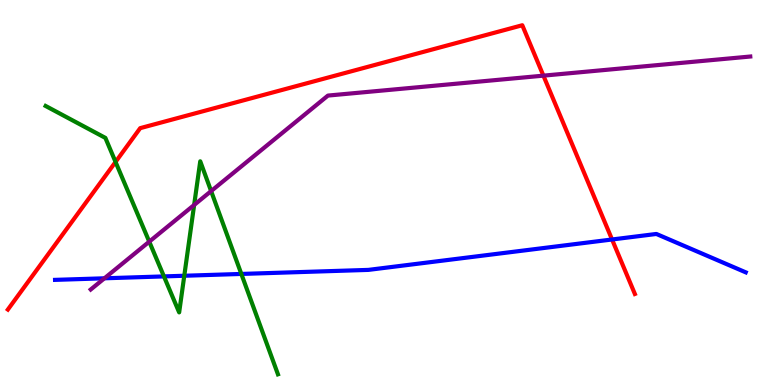[{'lines': ['blue', 'red'], 'intersections': [{'x': 7.9, 'y': 3.78}]}, {'lines': ['green', 'red'], 'intersections': [{'x': 1.49, 'y': 5.79}]}, {'lines': ['purple', 'red'], 'intersections': [{'x': 7.01, 'y': 8.04}]}, {'lines': ['blue', 'green'], 'intersections': [{'x': 2.12, 'y': 2.82}, {'x': 2.38, 'y': 2.84}, {'x': 3.11, 'y': 2.88}]}, {'lines': ['blue', 'purple'], 'intersections': [{'x': 1.35, 'y': 2.77}]}, {'lines': ['green', 'purple'], 'intersections': [{'x': 1.93, 'y': 3.72}, {'x': 2.51, 'y': 4.68}, {'x': 2.72, 'y': 5.04}]}]